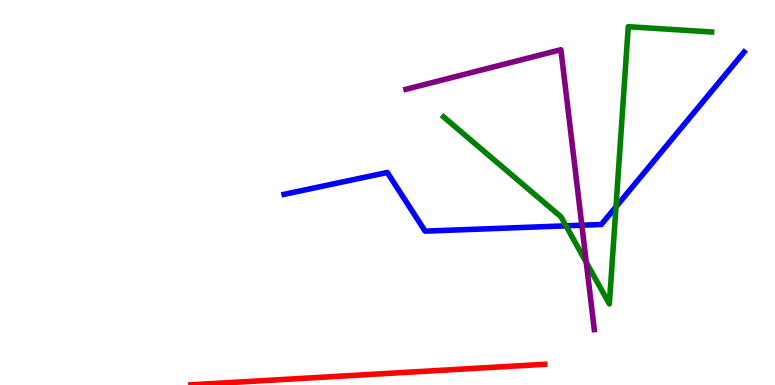[{'lines': ['blue', 'red'], 'intersections': []}, {'lines': ['green', 'red'], 'intersections': []}, {'lines': ['purple', 'red'], 'intersections': []}, {'lines': ['blue', 'green'], 'intersections': [{'x': 7.3, 'y': 4.13}, {'x': 7.95, 'y': 4.63}]}, {'lines': ['blue', 'purple'], 'intersections': [{'x': 7.51, 'y': 4.15}]}, {'lines': ['green', 'purple'], 'intersections': [{'x': 7.56, 'y': 3.19}]}]